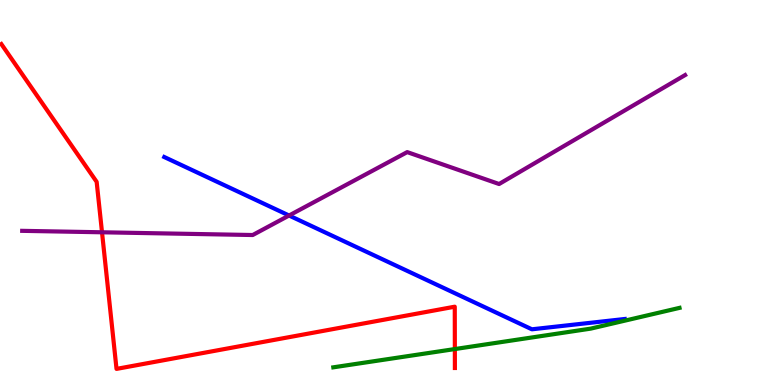[{'lines': ['blue', 'red'], 'intersections': []}, {'lines': ['green', 'red'], 'intersections': [{'x': 5.87, 'y': 0.934}]}, {'lines': ['purple', 'red'], 'intersections': [{'x': 1.32, 'y': 3.97}]}, {'lines': ['blue', 'green'], 'intersections': []}, {'lines': ['blue', 'purple'], 'intersections': [{'x': 3.73, 'y': 4.4}]}, {'lines': ['green', 'purple'], 'intersections': []}]